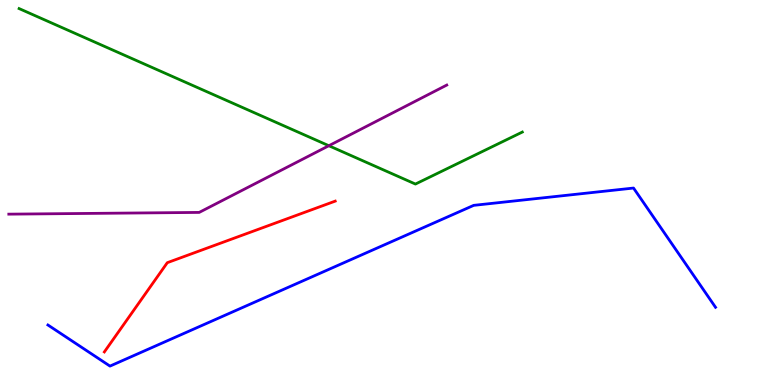[{'lines': ['blue', 'red'], 'intersections': []}, {'lines': ['green', 'red'], 'intersections': []}, {'lines': ['purple', 'red'], 'intersections': []}, {'lines': ['blue', 'green'], 'intersections': []}, {'lines': ['blue', 'purple'], 'intersections': []}, {'lines': ['green', 'purple'], 'intersections': [{'x': 4.24, 'y': 6.22}]}]